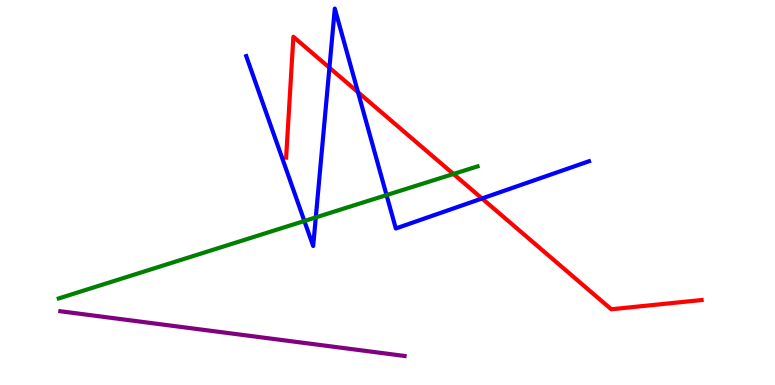[{'lines': ['blue', 'red'], 'intersections': [{'x': 4.25, 'y': 8.24}, {'x': 4.62, 'y': 7.61}, {'x': 6.22, 'y': 4.84}]}, {'lines': ['green', 'red'], 'intersections': [{'x': 5.85, 'y': 5.48}]}, {'lines': ['purple', 'red'], 'intersections': []}, {'lines': ['blue', 'green'], 'intersections': [{'x': 3.93, 'y': 4.26}, {'x': 4.07, 'y': 4.35}, {'x': 4.99, 'y': 4.93}]}, {'lines': ['blue', 'purple'], 'intersections': []}, {'lines': ['green', 'purple'], 'intersections': []}]